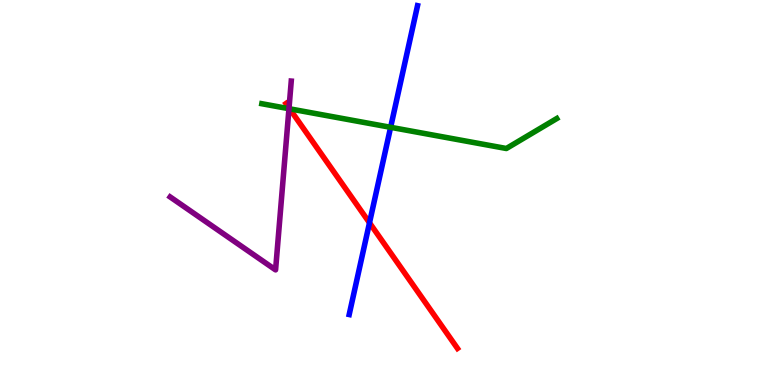[{'lines': ['blue', 'red'], 'intersections': [{'x': 4.77, 'y': 4.21}]}, {'lines': ['green', 'red'], 'intersections': [{'x': 3.74, 'y': 7.17}]}, {'lines': ['purple', 'red'], 'intersections': [{'x': 3.73, 'y': 7.2}]}, {'lines': ['blue', 'green'], 'intersections': [{'x': 5.04, 'y': 6.69}]}, {'lines': ['blue', 'purple'], 'intersections': []}, {'lines': ['green', 'purple'], 'intersections': [{'x': 3.73, 'y': 7.18}]}]